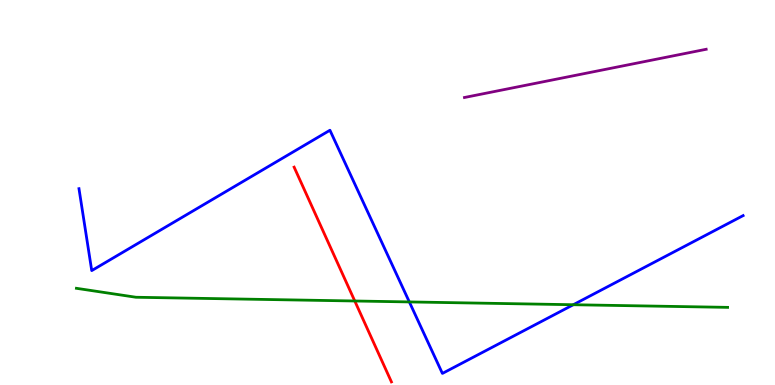[{'lines': ['blue', 'red'], 'intersections': []}, {'lines': ['green', 'red'], 'intersections': [{'x': 4.58, 'y': 2.18}]}, {'lines': ['purple', 'red'], 'intersections': []}, {'lines': ['blue', 'green'], 'intersections': [{'x': 5.28, 'y': 2.16}, {'x': 7.4, 'y': 2.08}]}, {'lines': ['blue', 'purple'], 'intersections': []}, {'lines': ['green', 'purple'], 'intersections': []}]